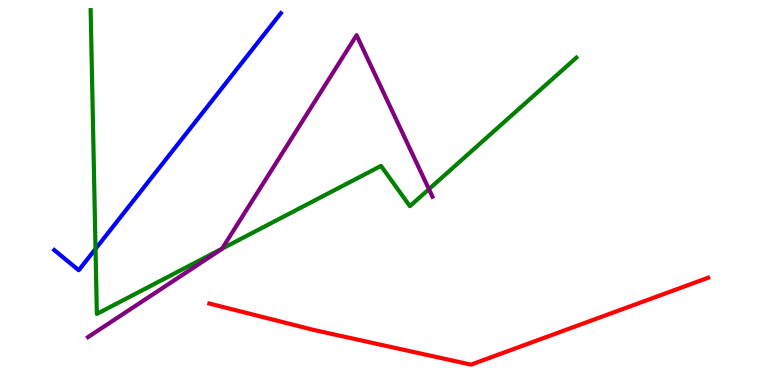[{'lines': ['blue', 'red'], 'intersections': []}, {'lines': ['green', 'red'], 'intersections': []}, {'lines': ['purple', 'red'], 'intersections': []}, {'lines': ['blue', 'green'], 'intersections': [{'x': 1.23, 'y': 3.54}]}, {'lines': ['blue', 'purple'], 'intersections': []}, {'lines': ['green', 'purple'], 'intersections': [{'x': 2.87, 'y': 3.54}, {'x': 5.53, 'y': 5.09}]}]